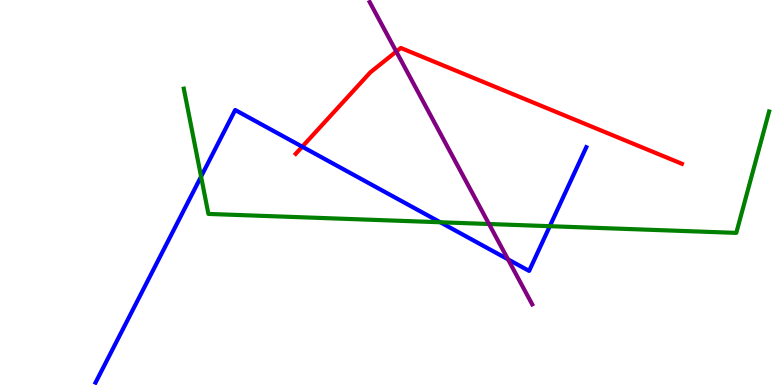[{'lines': ['blue', 'red'], 'intersections': [{'x': 3.9, 'y': 6.19}]}, {'lines': ['green', 'red'], 'intersections': []}, {'lines': ['purple', 'red'], 'intersections': [{'x': 5.11, 'y': 8.66}]}, {'lines': ['blue', 'green'], 'intersections': [{'x': 2.59, 'y': 5.41}, {'x': 5.68, 'y': 4.23}, {'x': 7.09, 'y': 4.12}]}, {'lines': ['blue', 'purple'], 'intersections': [{'x': 6.55, 'y': 3.26}]}, {'lines': ['green', 'purple'], 'intersections': [{'x': 6.31, 'y': 4.18}]}]